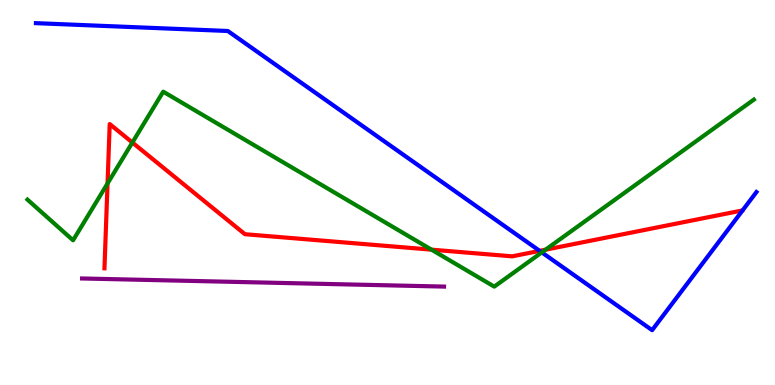[{'lines': ['blue', 'red'], 'intersections': [{'x': 6.96, 'y': 3.48}]}, {'lines': ['green', 'red'], 'intersections': [{'x': 1.39, 'y': 5.23}, {'x': 1.71, 'y': 6.3}, {'x': 5.57, 'y': 3.52}, {'x': 7.04, 'y': 3.51}]}, {'lines': ['purple', 'red'], 'intersections': []}, {'lines': ['blue', 'green'], 'intersections': [{'x': 6.99, 'y': 3.44}]}, {'lines': ['blue', 'purple'], 'intersections': []}, {'lines': ['green', 'purple'], 'intersections': []}]